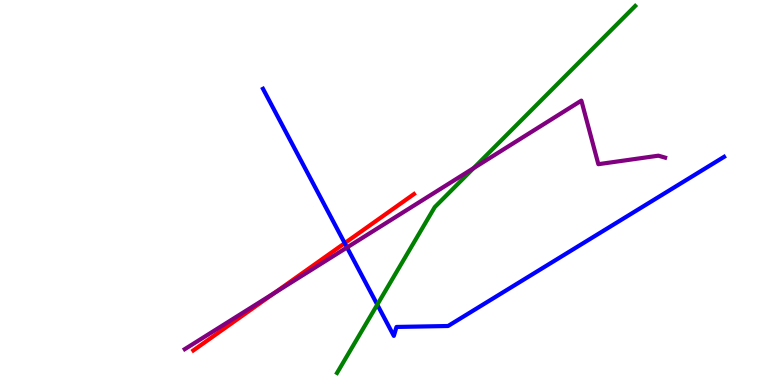[{'lines': ['blue', 'red'], 'intersections': [{'x': 4.45, 'y': 3.68}]}, {'lines': ['green', 'red'], 'intersections': []}, {'lines': ['purple', 'red'], 'intersections': [{'x': 3.54, 'y': 2.39}]}, {'lines': ['blue', 'green'], 'intersections': [{'x': 4.87, 'y': 2.09}]}, {'lines': ['blue', 'purple'], 'intersections': [{'x': 4.48, 'y': 3.57}]}, {'lines': ['green', 'purple'], 'intersections': [{'x': 6.11, 'y': 5.63}]}]